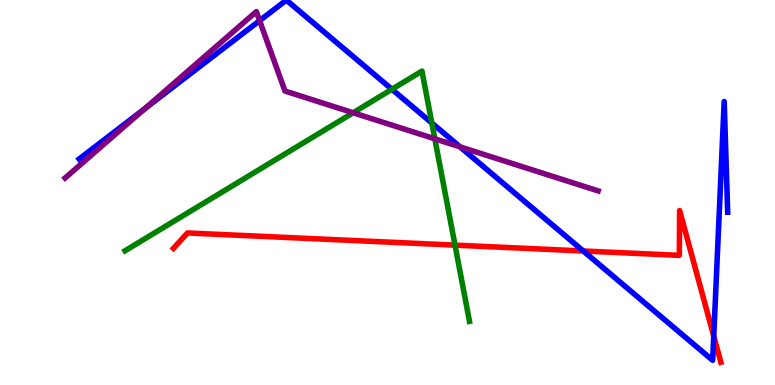[{'lines': ['blue', 'red'], 'intersections': [{'x': 7.53, 'y': 3.48}, {'x': 9.21, 'y': 1.27}]}, {'lines': ['green', 'red'], 'intersections': [{'x': 5.87, 'y': 3.63}]}, {'lines': ['purple', 'red'], 'intersections': []}, {'lines': ['blue', 'green'], 'intersections': [{'x': 5.06, 'y': 7.68}, {'x': 5.57, 'y': 6.8}]}, {'lines': ['blue', 'purple'], 'intersections': [{'x': 1.87, 'y': 7.17}, {'x': 3.35, 'y': 9.46}, {'x': 5.94, 'y': 6.19}]}, {'lines': ['green', 'purple'], 'intersections': [{'x': 4.56, 'y': 7.07}, {'x': 5.61, 'y': 6.39}]}]